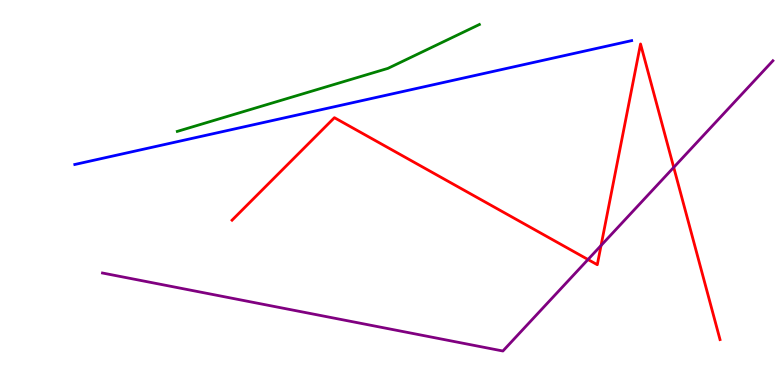[{'lines': ['blue', 'red'], 'intersections': []}, {'lines': ['green', 'red'], 'intersections': []}, {'lines': ['purple', 'red'], 'intersections': [{'x': 7.59, 'y': 3.26}, {'x': 7.76, 'y': 3.62}, {'x': 8.69, 'y': 5.65}]}, {'lines': ['blue', 'green'], 'intersections': []}, {'lines': ['blue', 'purple'], 'intersections': []}, {'lines': ['green', 'purple'], 'intersections': []}]